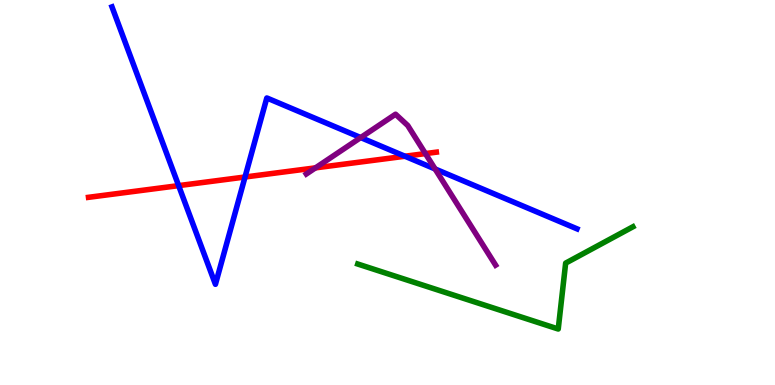[{'lines': ['blue', 'red'], 'intersections': [{'x': 2.3, 'y': 5.18}, {'x': 3.16, 'y': 5.4}, {'x': 5.23, 'y': 5.94}]}, {'lines': ['green', 'red'], 'intersections': []}, {'lines': ['purple', 'red'], 'intersections': [{'x': 4.07, 'y': 5.64}, {'x': 5.49, 'y': 6.01}]}, {'lines': ['blue', 'green'], 'intersections': []}, {'lines': ['blue', 'purple'], 'intersections': [{'x': 4.65, 'y': 6.43}, {'x': 5.61, 'y': 5.61}]}, {'lines': ['green', 'purple'], 'intersections': []}]